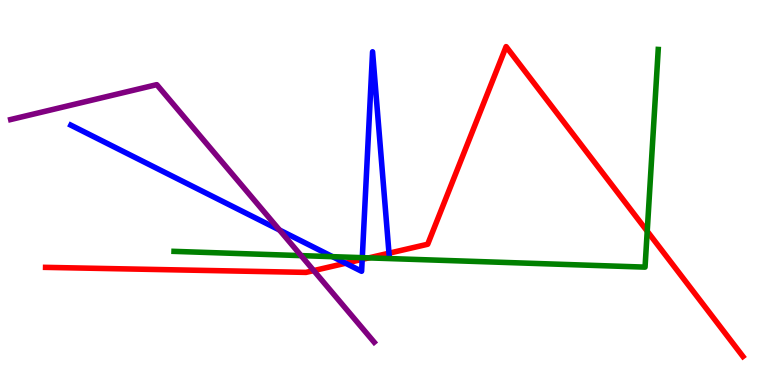[{'lines': ['blue', 'red'], 'intersections': [{'x': 4.46, 'y': 3.16}, {'x': 4.67, 'y': 3.26}, {'x': 5.02, 'y': 3.42}]}, {'lines': ['green', 'red'], 'intersections': [{'x': 4.76, 'y': 3.3}, {'x': 8.35, 'y': 3.99}]}, {'lines': ['purple', 'red'], 'intersections': [{'x': 4.05, 'y': 2.97}]}, {'lines': ['blue', 'green'], 'intersections': [{'x': 4.29, 'y': 3.33}, {'x': 4.67, 'y': 3.31}]}, {'lines': ['blue', 'purple'], 'intersections': [{'x': 3.61, 'y': 4.03}]}, {'lines': ['green', 'purple'], 'intersections': [{'x': 3.89, 'y': 3.36}]}]